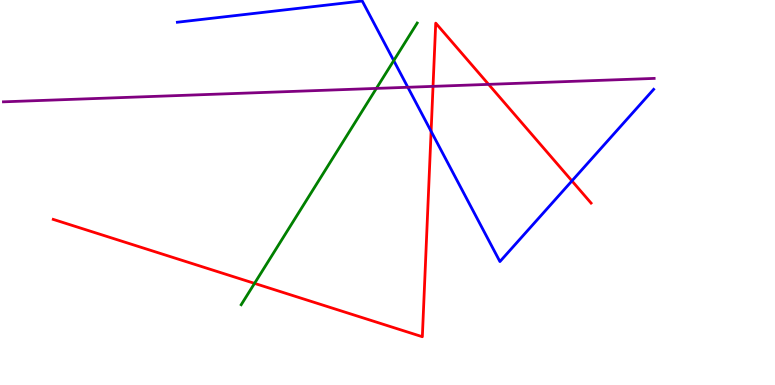[{'lines': ['blue', 'red'], 'intersections': [{'x': 5.56, 'y': 6.59}, {'x': 7.38, 'y': 5.3}]}, {'lines': ['green', 'red'], 'intersections': [{'x': 3.28, 'y': 2.64}]}, {'lines': ['purple', 'red'], 'intersections': [{'x': 5.59, 'y': 7.76}, {'x': 6.3, 'y': 7.81}]}, {'lines': ['blue', 'green'], 'intersections': [{'x': 5.08, 'y': 8.43}]}, {'lines': ['blue', 'purple'], 'intersections': [{'x': 5.26, 'y': 7.73}]}, {'lines': ['green', 'purple'], 'intersections': [{'x': 4.86, 'y': 7.7}]}]